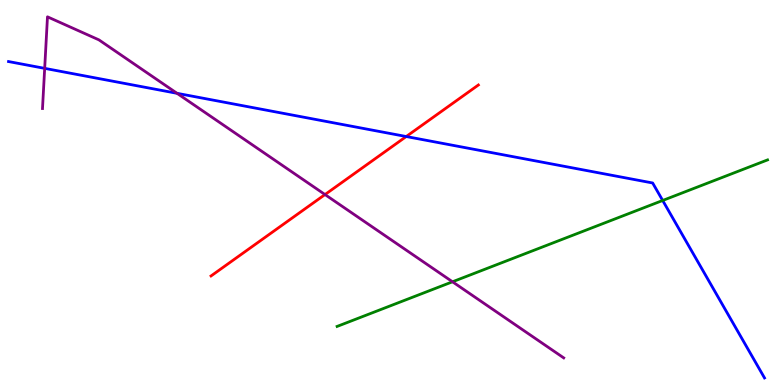[{'lines': ['blue', 'red'], 'intersections': [{'x': 5.24, 'y': 6.45}]}, {'lines': ['green', 'red'], 'intersections': []}, {'lines': ['purple', 'red'], 'intersections': [{'x': 4.19, 'y': 4.95}]}, {'lines': ['blue', 'green'], 'intersections': [{'x': 8.55, 'y': 4.79}]}, {'lines': ['blue', 'purple'], 'intersections': [{'x': 0.576, 'y': 8.22}, {'x': 2.28, 'y': 7.58}]}, {'lines': ['green', 'purple'], 'intersections': [{'x': 5.84, 'y': 2.68}]}]